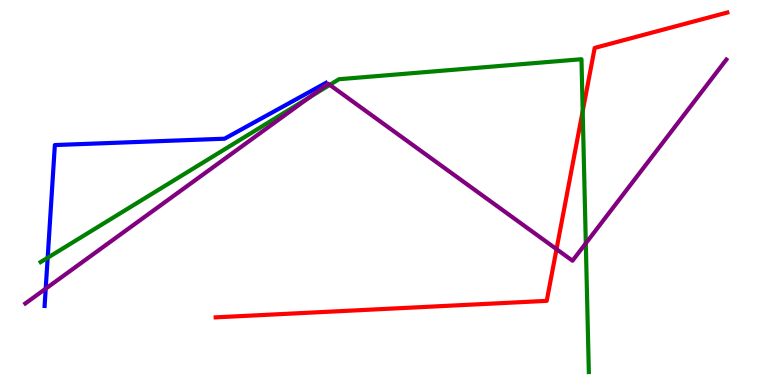[{'lines': ['blue', 'red'], 'intersections': []}, {'lines': ['green', 'red'], 'intersections': [{'x': 7.52, 'y': 7.11}]}, {'lines': ['purple', 'red'], 'intersections': [{'x': 7.18, 'y': 3.53}]}, {'lines': ['blue', 'green'], 'intersections': [{'x': 0.615, 'y': 3.31}]}, {'lines': ['blue', 'purple'], 'intersections': [{'x': 0.59, 'y': 2.5}]}, {'lines': ['green', 'purple'], 'intersections': [{'x': 3.99, 'y': 7.47}, {'x': 4.26, 'y': 7.8}, {'x': 7.56, 'y': 3.68}]}]